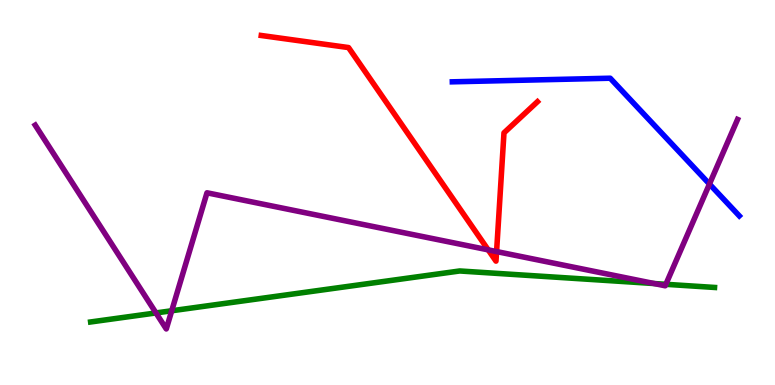[{'lines': ['blue', 'red'], 'intersections': []}, {'lines': ['green', 'red'], 'intersections': []}, {'lines': ['purple', 'red'], 'intersections': [{'x': 6.3, 'y': 3.51}, {'x': 6.41, 'y': 3.47}]}, {'lines': ['blue', 'green'], 'intersections': []}, {'lines': ['blue', 'purple'], 'intersections': [{'x': 9.15, 'y': 5.22}]}, {'lines': ['green', 'purple'], 'intersections': [{'x': 2.01, 'y': 1.87}, {'x': 2.22, 'y': 1.93}, {'x': 8.44, 'y': 2.64}, {'x': 8.59, 'y': 2.62}]}]